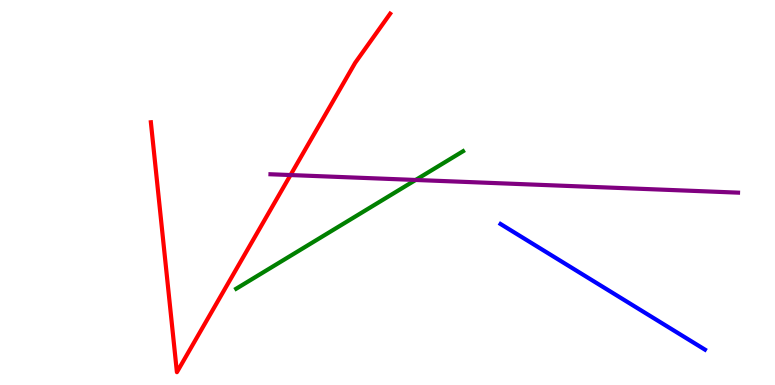[{'lines': ['blue', 'red'], 'intersections': []}, {'lines': ['green', 'red'], 'intersections': []}, {'lines': ['purple', 'red'], 'intersections': [{'x': 3.75, 'y': 5.45}]}, {'lines': ['blue', 'green'], 'intersections': []}, {'lines': ['blue', 'purple'], 'intersections': []}, {'lines': ['green', 'purple'], 'intersections': [{'x': 5.36, 'y': 5.33}]}]